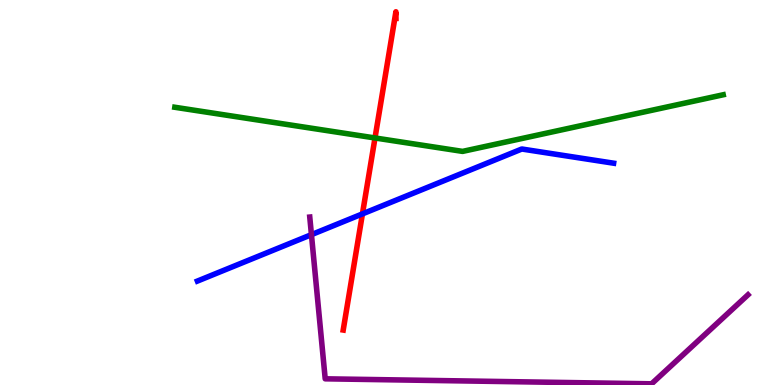[{'lines': ['blue', 'red'], 'intersections': [{'x': 4.68, 'y': 4.44}]}, {'lines': ['green', 'red'], 'intersections': [{'x': 4.84, 'y': 6.42}]}, {'lines': ['purple', 'red'], 'intersections': []}, {'lines': ['blue', 'green'], 'intersections': []}, {'lines': ['blue', 'purple'], 'intersections': [{'x': 4.02, 'y': 3.91}]}, {'lines': ['green', 'purple'], 'intersections': []}]